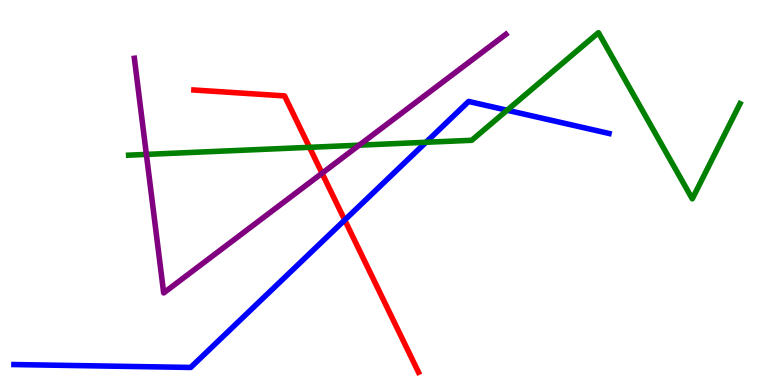[{'lines': ['blue', 'red'], 'intersections': [{'x': 4.45, 'y': 4.29}]}, {'lines': ['green', 'red'], 'intersections': [{'x': 3.99, 'y': 6.17}]}, {'lines': ['purple', 'red'], 'intersections': [{'x': 4.16, 'y': 5.5}]}, {'lines': ['blue', 'green'], 'intersections': [{'x': 5.5, 'y': 6.3}, {'x': 6.54, 'y': 7.14}]}, {'lines': ['blue', 'purple'], 'intersections': []}, {'lines': ['green', 'purple'], 'intersections': [{'x': 1.89, 'y': 5.99}, {'x': 4.63, 'y': 6.23}]}]